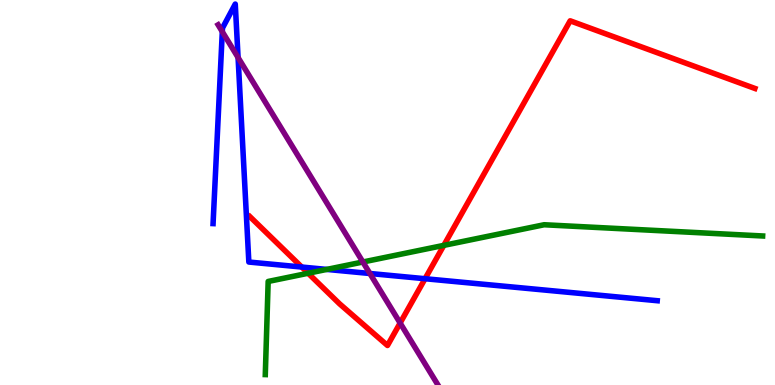[{'lines': ['blue', 'red'], 'intersections': [{'x': 3.89, 'y': 3.06}, {'x': 5.48, 'y': 2.76}]}, {'lines': ['green', 'red'], 'intersections': [{'x': 3.98, 'y': 2.9}, {'x': 5.73, 'y': 3.63}]}, {'lines': ['purple', 'red'], 'intersections': [{'x': 5.16, 'y': 1.61}]}, {'lines': ['blue', 'green'], 'intersections': [{'x': 4.22, 'y': 3.0}]}, {'lines': ['blue', 'purple'], 'intersections': [{'x': 2.87, 'y': 9.18}, {'x': 3.07, 'y': 8.51}, {'x': 4.77, 'y': 2.9}]}, {'lines': ['green', 'purple'], 'intersections': [{'x': 4.68, 'y': 3.19}]}]